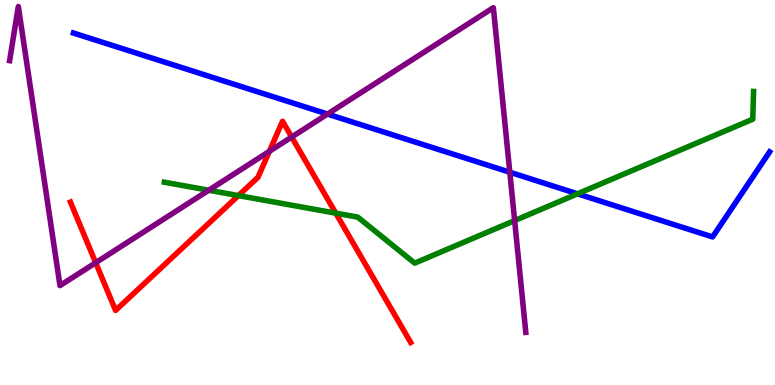[{'lines': ['blue', 'red'], 'intersections': []}, {'lines': ['green', 'red'], 'intersections': [{'x': 3.08, 'y': 4.92}, {'x': 4.33, 'y': 4.46}]}, {'lines': ['purple', 'red'], 'intersections': [{'x': 1.23, 'y': 3.18}, {'x': 3.48, 'y': 6.07}, {'x': 3.76, 'y': 6.44}]}, {'lines': ['blue', 'green'], 'intersections': [{'x': 7.45, 'y': 4.97}]}, {'lines': ['blue', 'purple'], 'intersections': [{'x': 4.23, 'y': 7.04}, {'x': 6.58, 'y': 5.53}]}, {'lines': ['green', 'purple'], 'intersections': [{'x': 2.69, 'y': 5.06}, {'x': 6.64, 'y': 4.27}]}]